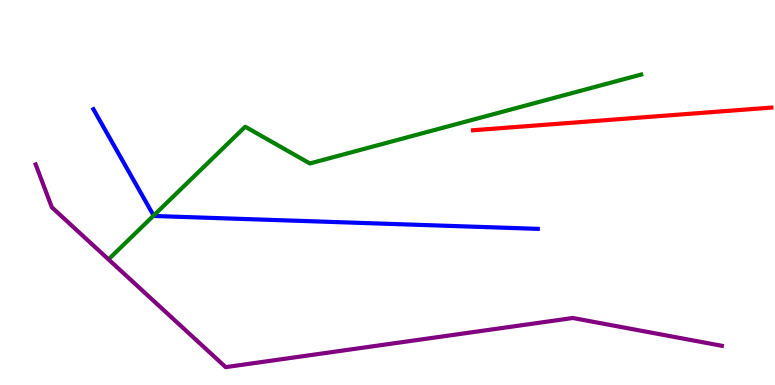[{'lines': ['blue', 'red'], 'intersections': []}, {'lines': ['green', 'red'], 'intersections': []}, {'lines': ['purple', 'red'], 'intersections': []}, {'lines': ['blue', 'green'], 'intersections': [{'x': 1.98, 'y': 4.4}]}, {'lines': ['blue', 'purple'], 'intersections': []}, {'lines': ['green', 'purple'], 'intersections': []}]